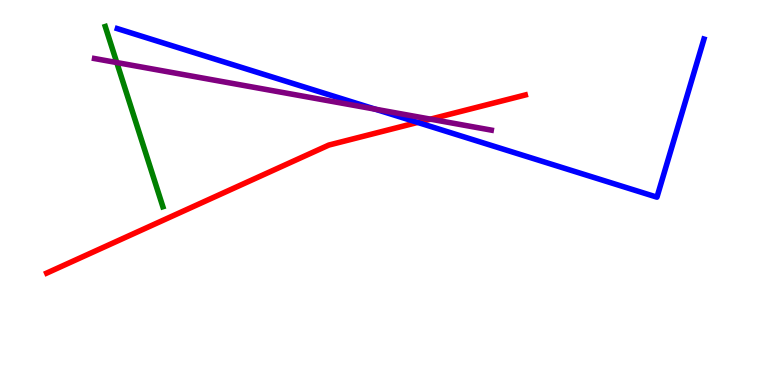[{'lines': ['blue', 'red'], 'intersections': [{'x': 5.39, 'y': 6.82}]}, {'lines': ['green', 'red'], 'intersections': []}, {'lines': ['purple', 'red'], 'intersections': [{'x': 5.55, 'y': 6.91}]}, {'lines': ['blue', 'green'], 'intersections': []}, {'lines': ['blue', 'purple'], 'intersections': [{'x': 4.84, 'y': 7.16}]}, {'lines': ['green', 'purple'], 'intersections': [{'x': 1.51, 'y': 8.38}]}]